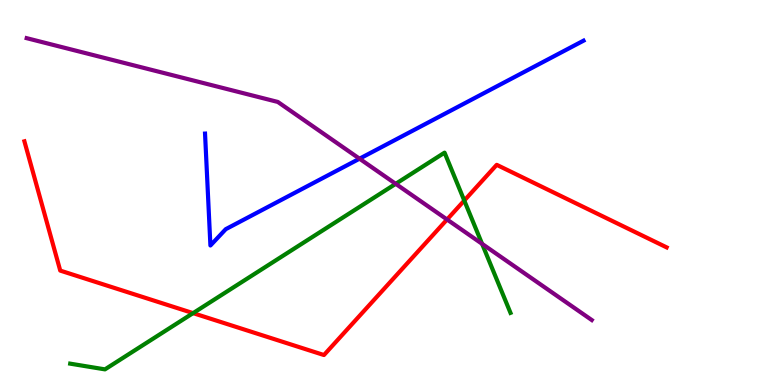[{'lines': ['blue', 'red'], 'intersections': []}, {'lines': ['green', 'red'], 'intersections': [{'x': 2.49, 'y': 1.87}, {'x': 5.99, 'y': 4.79}]}, {'lines': ['purple', 'red'], 'intersections': [{'x': 5.77, 'y': 4.3}]}, {'lines': ['blue', 'green'], 'intersections': []}, {'lines': ['blue', 'purple'], 'intersections': [{'x': 4.64, 'y': 5.88}]}, {'lines': ['green', 'purple'], 'intersections': [{'x': 5.11, 'y': 5.23}, {'x': 6.22, 'y': 3.67}]}]